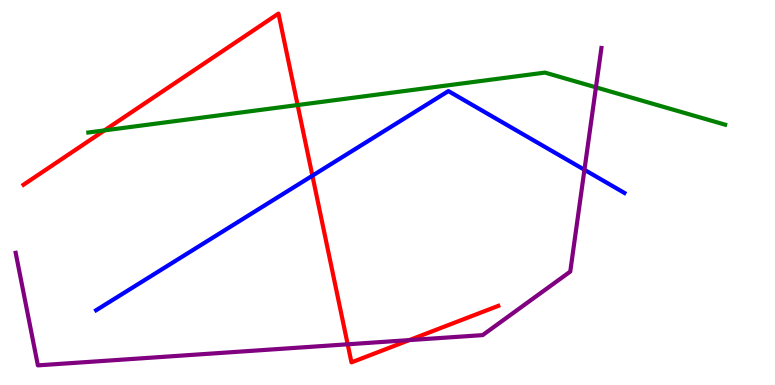[{'lines': ['blue', 'red'], 'intersections': [{'x': 4.03, 'y': 5.44}]}, {'lines': ['green', 'red'], 'intersections': [{'x': 1.35, 'y': 6.61}, {'x': 3.84, 'y': 7.27}]}, {'lines': ['purple', 'red'], 'intersections': [{'x': 4.49, 'y': 1.06}, {'x': 5.28, 'y': 1.17}]}, {'lines': ['blue', 'green'], 'intersections': []}, {'lines': ['blue', 'purple'], 'intersections': [{'x': 7.54, 'y': 5.59}]}, {'lines': ['green', 'purple'], 'intersections': [{'x': 7.69, 'y': 7.73}]}]